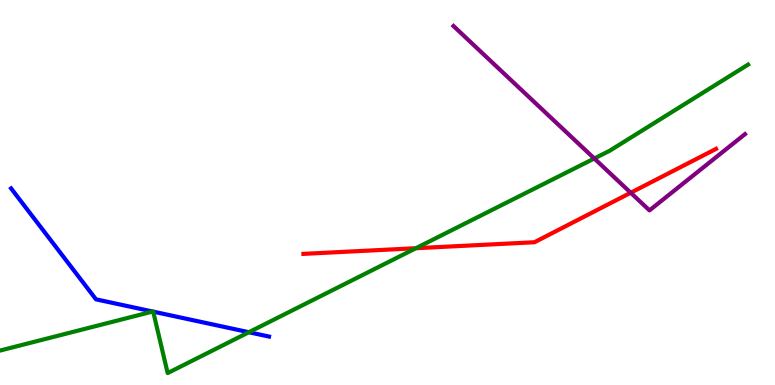[{'lines': ['blue', 'red'], 'intersections': []}, {'lines': ['green', 'red'], 'intersections': [{'x': 5.37, 'y': 3.55}]}, {'lines': ['purple', 'red'], 'intersections': [{'x': 8.14, 'y': 4.99}]}, {'lines': ['blue', 'green'], 'intersections': [{'x': 1.97, 'y': 1.91}, {'x': 1.98, 'y': 1.91}, {'x': 3.21, 'y': 1.37}]}, {'lines': ['blue', 'purple'], 'intersections': []}, {'lines': ['green', 'purple'], 'intersections': [{'x': 7.67, 'y': 5.88}]}]